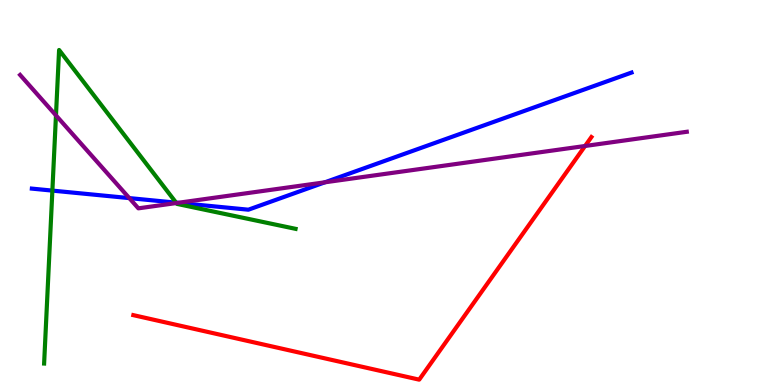[{'lines': ['blue', 'red'], 'intersections': []}, {'lines': ['green', 'red'], 'intersections': []}, {'lines': ['purple', 'red'], 'intersections': [{'x': 7.55, 'y': 6.21}]}, {'lines': ['blue', 'green'], 'intersections': [{'x': 0.676, 'y': 5.05}, {'x': 2.27, 'y': 4.74}]}, {'lines': ['blue', 'purple'], 'intersections': [{'x': 1.67, 'y': 4.85}, {'x': 2.3, 'y': 4.73}, {'x': 4.19, 'y': 5.26}]}, {'lines': ['green', 'purple'], 'intersections': [{'x': 0.722, 'y': 7.0}, {'x': 2.28, 'y': 4.73}]}]